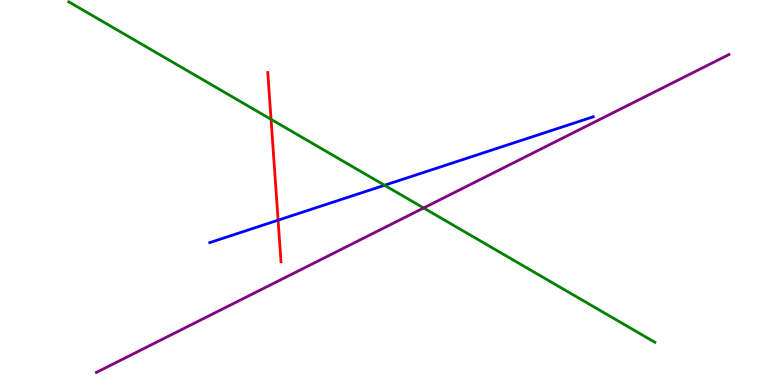[{'lines': ['blue', 'red'], 'intersections': [{'x': 3.59, 'y': 4.28}]}, {'lines': ['green', 'red'], 'intersections': [{'x': 3.5, 'y': 6.9}]}, {'lines': ['purple', 'red'], 'intersections': []}, {'lines': ['blue', 'green'], 'intersections': [{'x': 4.96, 'y': 5.19}]}, {'lines': ['blue', 'purple'], 'intersections': []}, {'lines': ['green', 'purple'], 'intersections': [{'x': 5.47, 'y': 4.6}]}]